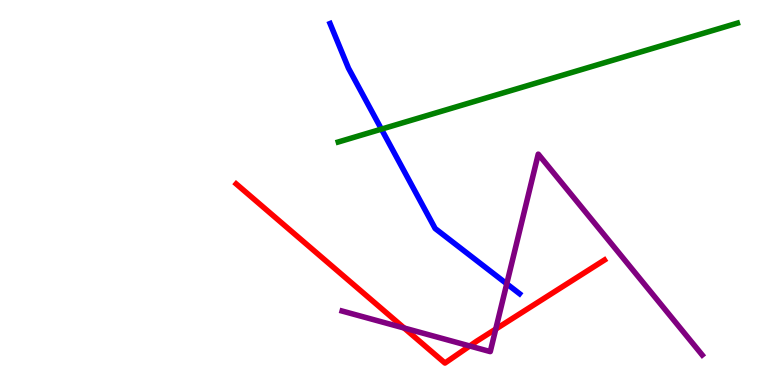[{'lines': ['blue', 'red'], 'intersections': []}, {'lines': ['green', 'red'], 'intersections': []}, {'lines': ['purple', 'red'], 'intersections': [{'x': 5.21, 'y': 1.48}, {'x': 6.06, 'y': 1.01}, {'x': 6.4, 'y': 1.45}]}, {'lines': ['blue', 'green'], 'intersections': [{'x': 4.92, 'y': 6.65}]}, {'lines': ['blue', 'purple'], 'intersections': [{'x': 6.54, 'y': 2.63}]}, {'lines': ['green', 'purple'], 'intersections': []}]